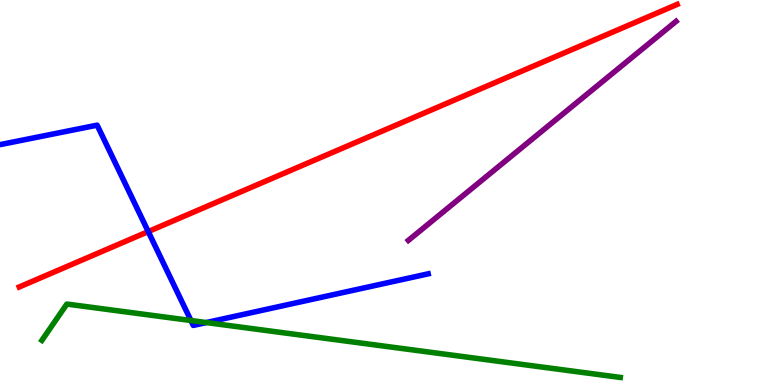[{'lines': ['blue', 'red'], 'intersections': [{'x': 1.91, 'y': 3.98}]}, {'lines': ['green', 'red'], 'intersections': []}, {'lines': ['purple', 'red'], 'intersections': []}, {'lines': ['blue', 'green'], 'intersections': [{'x': 2.46, 'y': 1.68}, {'x': 2.66, 'y': 1.62}]}, {'lines': ['blue', 'purple'], 'intersections': []}, {'lines': ['green', 'purple'], 'intersections': []}]